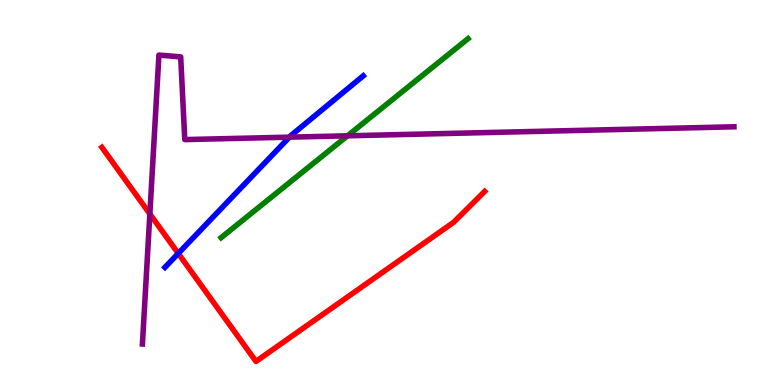[{'lines': ['blue', 'red'], 'intersections': [{'x': 2.3, 'y': 3.42}]}, {'lines': ['green', 'red'], 'intersections': []}, {'lines': ['purple', 'red'], 'intersections': [{'x': 1.93, 'y': 4.44}]}, {'lines': ['blue', 'green'], 'intersections': []}, {'lines': ['blue', 'purple'], 'intersections': [{'x': 3.73, 'y': 6.44}]}, {'lines': ['green', 'purple'], 'intersections': [{'x': 4.48, 'y': 6.47}]}]